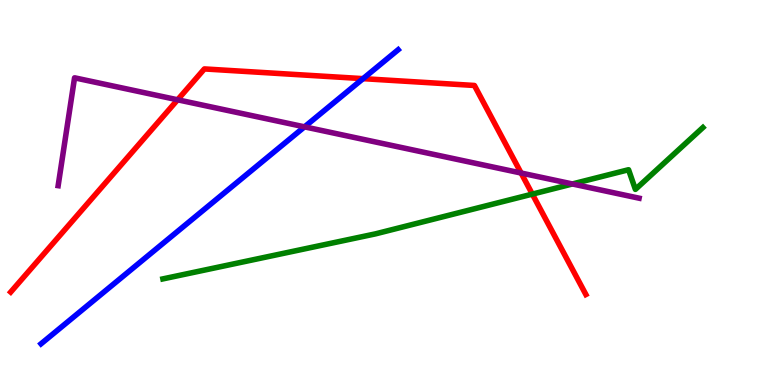[{'lines': ['blue', 'red'], 'intersections': [{'x': 4.68, 'y': 7.96}]}, {'lines': ['green', 'red'], 'intersections': [{'x': 6.87, 'y': 4.96}]}, {'lines': ['purple', 'red'], 'intersections': [{'x': 2.29, 'y': 7.41}, {'x': 6.72, 'y': 5.51}]}, {'lines': ['blue', 'green'], 'intersections': []}, {'lines': ['blue', 'purple'], 'intersections': [{'x': 3.93, 'y': 6.71}]}, {'lines': ['green', 'purple'], 'intersections': [{'x': 7.39, 'y': 5.22}]}]